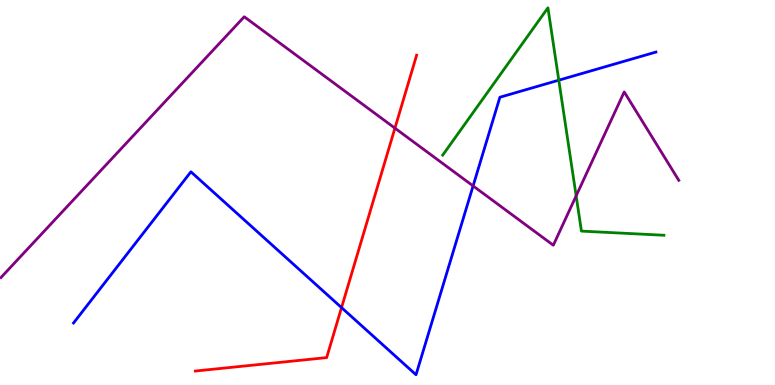[{'lines': ['blue', 'red'], 'intersections': [{'x': 4.41, 'y': 2.01}]}, {'lines': ['green', 'red'], 'intersections': []}, {'lines': ['purple', 'red'], 'intersections': [{'x': 5.1, 'y': 6.67}]}, {'lines': ['blue', 'green'], 'intersections': [{'x': 7.21, 'y': 7.92}]}, {'lines': ['blue', 'purple'], 'intersections': [{'x': 6.1, 'y': 5.17}]}, {'lines': ['green', 'purple'], 'intersections': [{'x': 7.43, 'y': 4.91}]}]